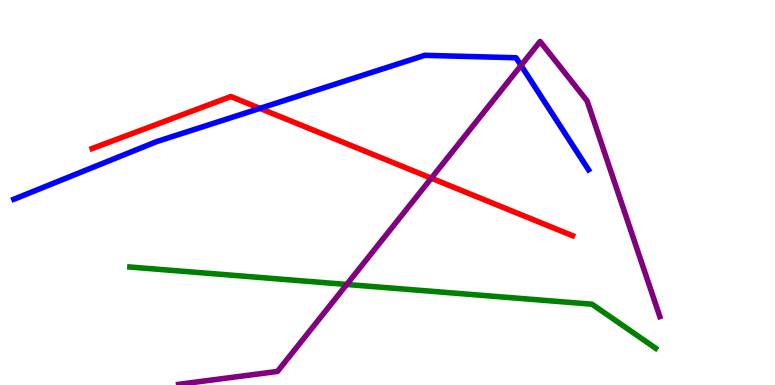[{'lines': ['blue', 'red'], 'intersections': [{'x': 3.35, 'y': 7.18}]}, {'lines': ['green', 'red'], 'intersections': []}, {'lines': ['purple', 'red'], 'intersections': [{'x': 5.57, 'y': 5.37}]}, {'lines': ['blue', 'green'], 'intersections': []}, {'lines': ['blue', 'purple'], 'intersections': [{'x': 6.72, 'y': 8.3}]}, {'lines': ['green', 'purple'], 'intersections': [{'x': 4.47, 'y': 2.61}]}]